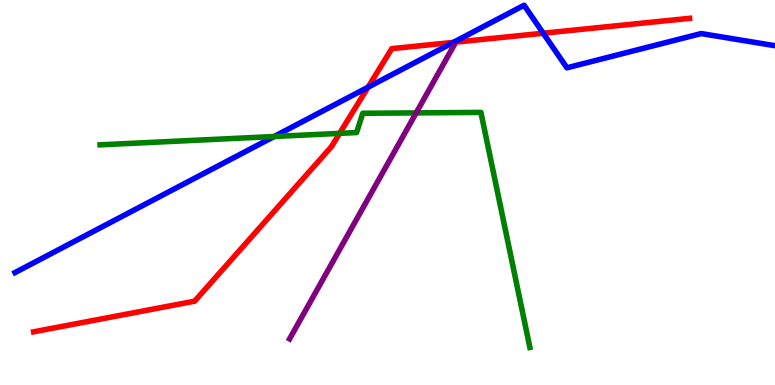[{'lines': ['blue', 'red'], 'intersections': [{'x': 4.75, 'y': 7.73}, {'x': 5.85, 'y': 8.9}, {'x': 7.01, 'y': 9.14}]}, {'lines': ['green', 'red'], 'intersections': [{'x': 4.38, 'y': 6.54}]}, {'lines': ['purple', 'red'], 'intersections': []}, {'lines': ['blue', 'green'], 'intersections': [{'x': 3.54, 'y': 6.45}]}, {'lines': ['blue', 'purple'], 'intersections': []}, {'lines': ['green', 'purple'], 'intersections': [{'x': 5.37, 'y': 7.07}]}]